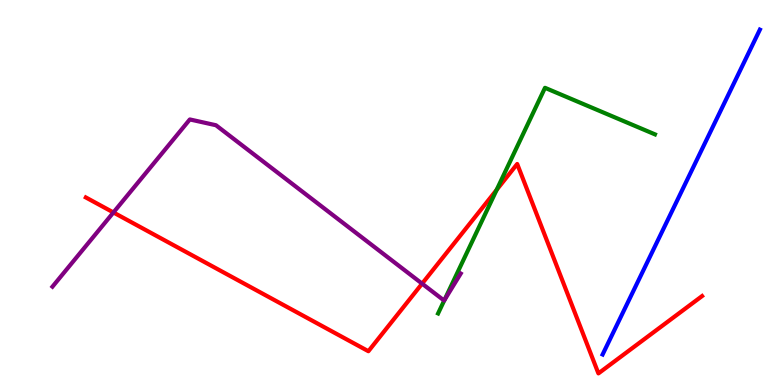[{'lines': ['blue', 'red'], 'intersections': []}, {'lines': ['green', 'red'], 'intersections': [{'x': 6.41, 'y': 5.07}]}, {'lines': ['purple', 'red'], 'intersections': [{'x': 1.46, 'y': 4.48}, {'x': 5.45, 'y': 2.63}]}, {'lines': ['blue', 'green'], 'intersections': []}, {'lines': ['blue', 'purple'], 'intersections': []}, {'lines': ['green', 'purple'], 'intersections': [{'x': 5.73, 'y': 2.2}]}]